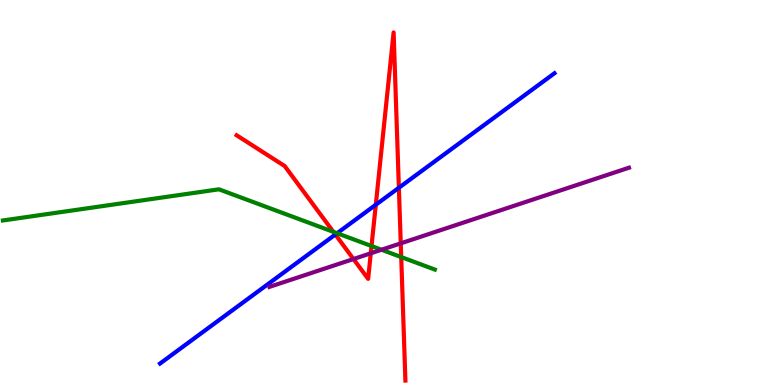[{'lines': ['blue', 'red'], 'intersections': [{'x': 4.33, 'y': 3.91}, {'x': 4.85, 'y': 4.68}, {'x': 5.15, 'y': 5.12}]}, {'lines': ['green', 'red'], 'intersections': [{'x': 4.3, 'y': 3.98}, {'x': 4.79, 'y': 3.61}, {'x': 5.18, 'y': 3.32}]}, {'lines': ['purple', 'red'], 'intersections': [{'x': 4.56, 'y': 3.27}, {'x': 4.78, 'y': 3.42}, {'x': 5.17, 'y': 3.68}]}, {'lines': ['blue', 'green'], 'intersections': [{'x': 4.35, 'y': 3.94}]}, {'lines': ['blue', 'purple'], 'intersections': []}, {'lines': ['green', 'purple'], 'intersections': [{'x': 4.92, 'y': 3.51}]}]